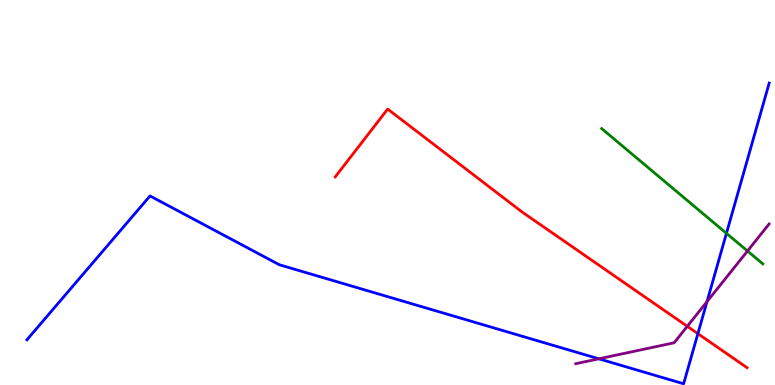[{'lines': ['blue', 'red'], 'intersections': [{'x': 9.0, 'y': 1.33}]}, {'lines': ['green', 'red'], 'intersections': []}, {'lines': ['purple', 'red'], 'intersections': [{'x': 8.87, 'y': 1.52}]}, {'lines': ['blue', 'green'], 'intersections': [{'x': 9.37, 'y': 3.94}]}, {'lines': ['blue', 'purple'], 'intersections': [{'x': 7.73, 'y': 0.68}, {'x': 9.12, 'y': 2.16}]}, {'lines': ['green', 'purple'], 'intersections': [{'x': 9.65, 'y': 3.48}]}]